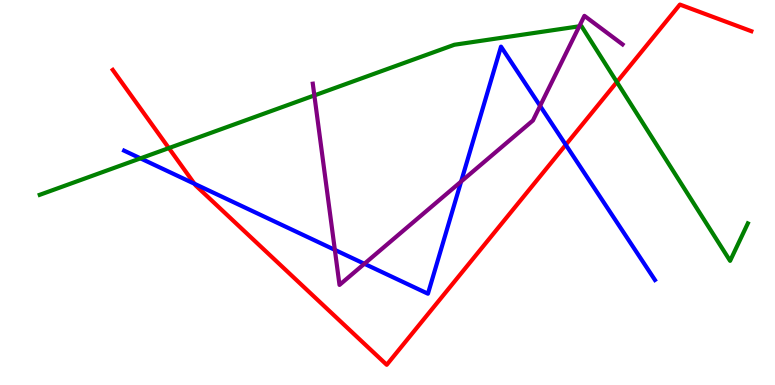[{'lines': ['blue', 'red'], 'intersections': [{'x': 2.51, 'y': 5.23}, {'x': 7.3, 'y': 6.24}]}, {'lines': ['green', 'red'], 'intersections': [{'x': 2.18, 'y': 6.15}, {'x': 7.96, 'y': 7.87}]}, {'lines': ['purple', 'red'], 'intersections': []}, {'lines': ['blue', 'green'], 'intersections': [{'x': 1.81, 'y': 5.89}]}, {'lines': ['blue', 'purple'], 'intersections': [{'x': 4.32, 'y': 3.51}, {'x': 4.7, 'y': 3.15}, {'x': 5.95, 'y': 5.28}, {'x': 6.97, 'y': 7.25}]}, {'lines': ['green', 'purple'], 'intersections': [{'x': 4.06, 'y': 7.52}, {'x': 7.47, 'y': 9.32}]}]